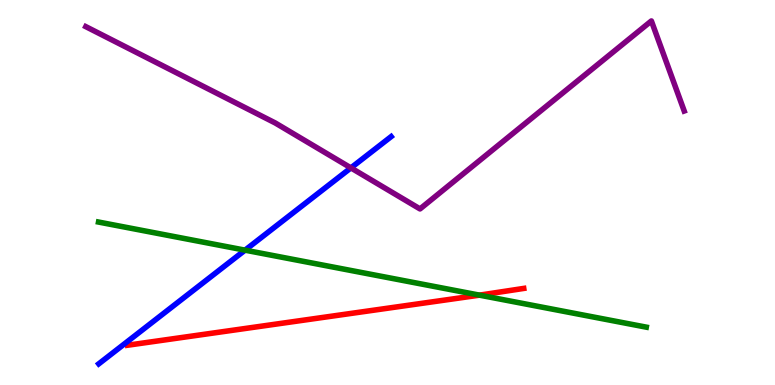[{'lines': ['blue', 'red'], 'intersections': []}, {'lines': ['green', 'red'], 'intersections': [{'x': 6.19, 'y': 2.33}]}, {'lines': ['purple', 'red'], 'intersections': []}, {'lines': ['blue', 'green'], 'intersections': [{'x': 3.16, 'y': 3.5}]}, {'lines': ['blue', 'purple'], 'intersections': [{'x': 4.53, 'y': 5.64}]}, {'lines': ['green', 'purple'], 'intersections': []}]